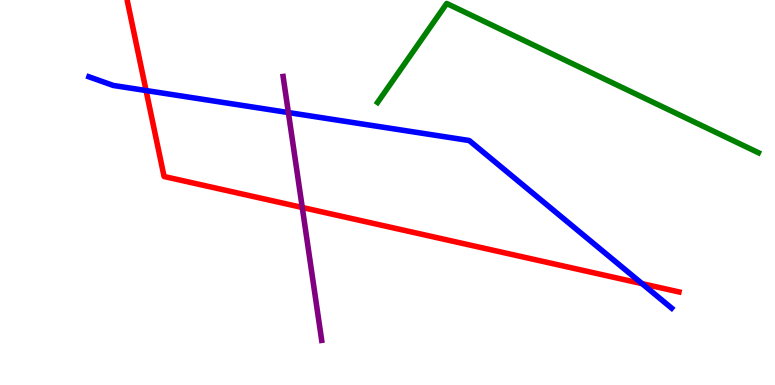[{'lines': ['blue', 'red'], 'intersections': [{'x': 1.88, 'y': 7.65}, {'x': 8.28, 'y': 2.63}]}, {'lines': ['green', 'red'], 'intersections': []}, {'lines': ['purple', 'red'], 'intersections': [{'x': 3.9, 'y': 4.61}]}, {'lines': ['blue', 'green'], 'intersections': []}, {'lines': ['blue', 'purple'], 'intersections': [{'x': 3.72, 'y': 7.08}]}, {'lines': ['green', 'purple'], 'intersections': []}]